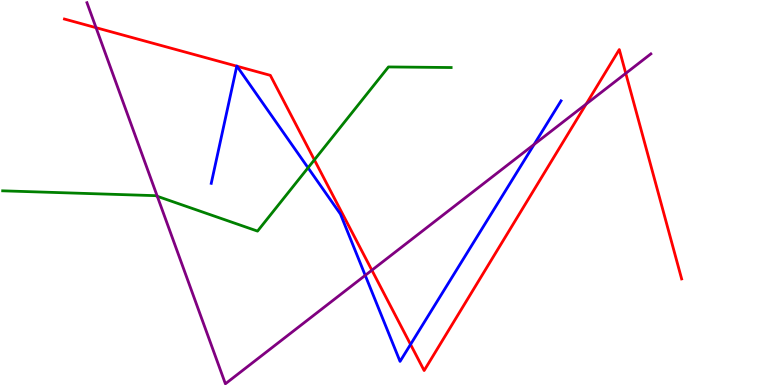[{'lines': ['blue', 'red'], 'intersections': [{'x': 3.06, 'y': 8.28}, {'x': 3.06, 'y': 8.28}, {'x': 5.3, 'y': 1.05}]}, {'lines': ['green', 'red'], 'intersections': [{'x': 4.06, 'y': 5.85}]}, {'lines': ['purple', 'red'], 'intersections': [{'x': 1.24, 'y': 9.28}, {'x': 4.8, 'y': 2.98}, {'x': 7.56, 'y': 7.3}, {'x': 8.07, 'y': 8.09}]}, {'lines': ['blue', 'green'], 'intersections': [{'x': 3.97, 'y': 5.64}]}, {'lines': ['blue', 'purple'], 'intersections': [{'x': 4.71, 'y': 2.85}, {'x': 6.89, 'y': 6.25}]}, {'lines': ['green', 'purple'], 'intersections': [{'x': 2.03, 'y': 4.9}]}]